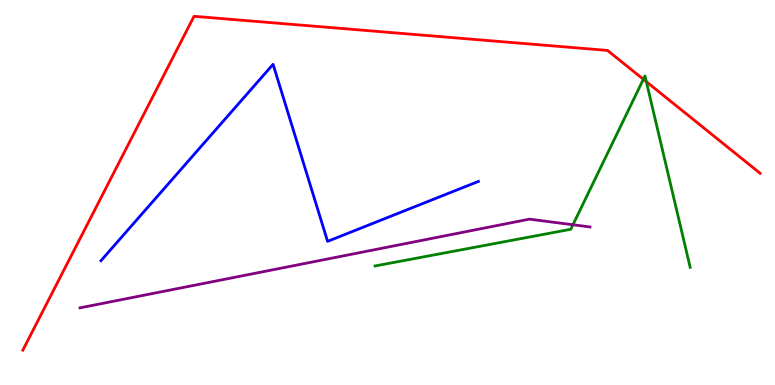[{'lines': ['blue', 'red'], 'intersections': []}, {'lines': ['green', 'red'], 'intersections': [{'x': 8.3, 'y': 7.94}, {'x': 8.34, 'y': 7.88}]}, {'lines': ['purple', 'red'], 'intersections': []}, {'lines': ['blue', 'green'], 'intersections': []}, {'lines': ['blue', 'purple'], 'intersections': []}, {'lines': ['green', 'purple'], 'intersections': [{'x': 7.39, 'y': 4.16}]}]